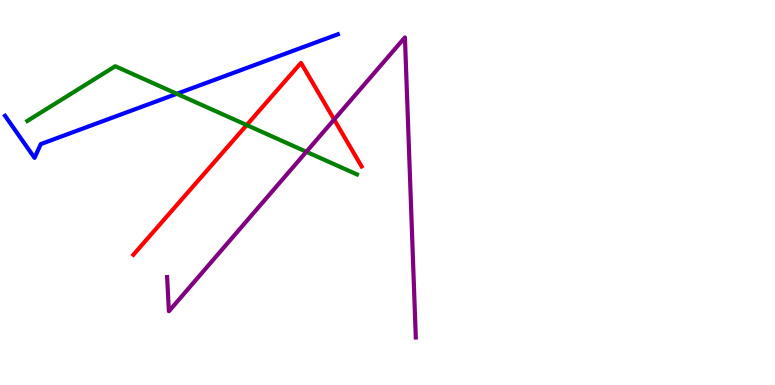[{'lines': ['blue', 'red'], 'intersections': []}, {'lines': ['green', 'red'], 'intersections': [{'x': 3.18, 'y': 6.75}]}, {'lines': ['purple', 'red'], 'intersections': [{'x': 4.31, 'y': 6.9}]}, {'lines': ['blue', 'green'], 'intersections': [{'x': 2.28, 'y': 7.56}]}, {'lines': ['blue', 'purple'], 'intersections': []}, {'lines': ['green', 'purple'], 'intersections': [{'x': 3.95, 'y': 6.06}]}]